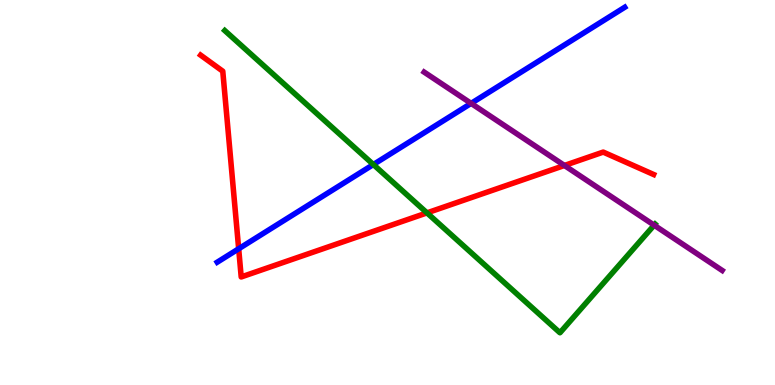[{'lines': ['blue', 'red'], 'intersections': [{'x': 3.08, 'y': 3.54}]}, {'lines': ['green', 'red'], 'intersections': [{'x': 5.51, 'y': 4.47}]}, {'lines': ['purple', 'red'], 'intersections': [{'x': 7.28, 'y': 5.7}]}, {'lines': ['blue', 'green'], 'intersections': [{'x': 4.82, 'y': 5.73}]}, {'lines': ['blue', 'purple'], 'intersections': [{'x': 6.08, 'y': 7.31}]}, {'lines': ['green', 'purple'], 'intersections': [{'x': 8.44, 'y': 4.15}]}]